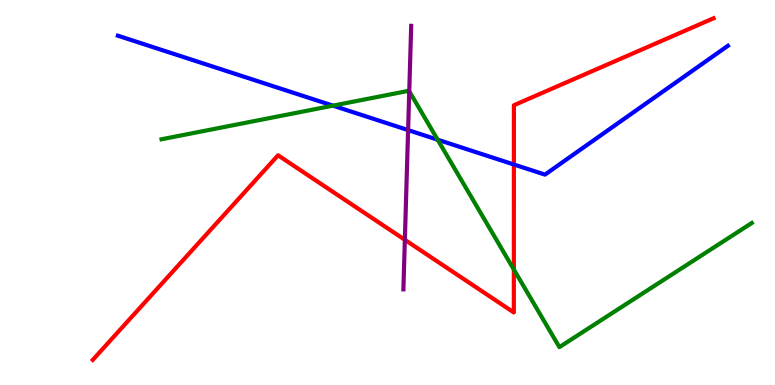[{'lines': ['blue', 'red'], 'intersections': [{'x': 6.63, 'y': 5.73}]}, {'lines': ['green', 'red'], 'intersections': [{'x': 6.63, 'y': 3.0}]}, {'lines': ['purple', 'red'], 'intersections': [{'x': 5.22, 'y': 3.77}]}, {'lines': ['blue', 'green'], 'intersections': [{'x': 4.3, 'y': 7.26}, {'x': 5.65, 'y': 6.37}]}, {'lines': ['blue', 'purple'], 'intersections': [{'x': 5.27, 'y': 6.62}]}, {'lines': ['green', 'purple'], 'intersections': [{'x': 5.28, 'y': 7.63}]}]